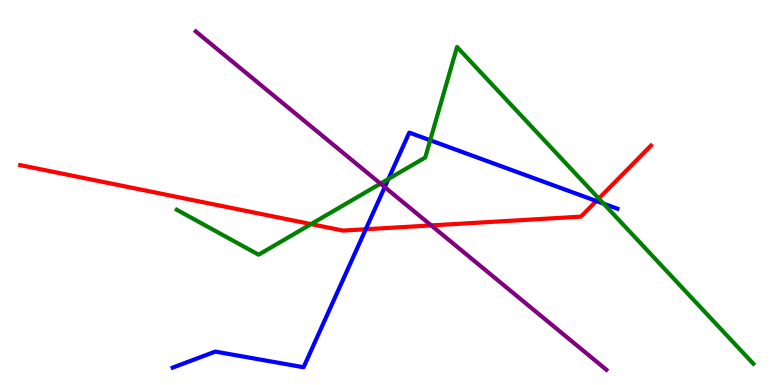[{'lines': ['blue', 'red'], 'intersections': [{'x': 4.72, 'y': 4.05}, {'x': 7.69, 'y': 4.78}]}, {'lines': ['green', 'red'], 'intersections': [{'x': 4.01, 'y': 4.18}, {'x': 7.73, 'y': 4.84}]}, {'lines': ['purple', 'red'], 'intersections': [{'x': 5.56, 'y': 4.15}]}, {'lines': ['blue', 'green'], 'intersections': [{'x': 5.01, 'y': 5.35}, {'x': 5.55, 'y': 6.36}, {'x': 7.79, 'y': 4.71}]}, {'lines': ['blue', 'purple'], 'intersections': [{'x': 4.96, 'y': 5.14}]}, {'lines': ['green', 'purple'], 'intersections': [{'x': 4.91, 'y': 5.23}]}]